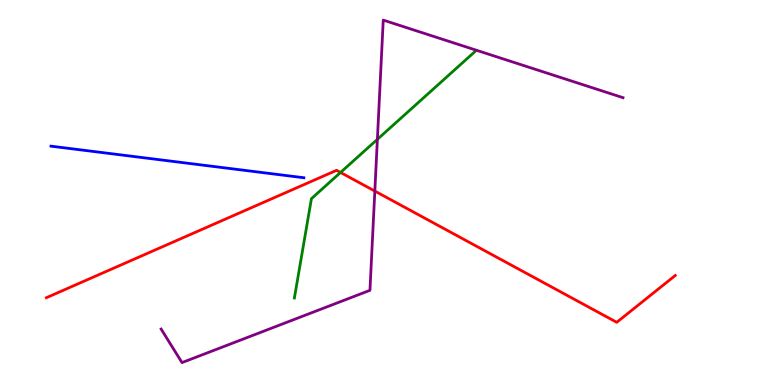[{'lines': ['blue', 'red'], 'intersections': []}, {'lines': ['green', 'red'], 'intersections': [{'x': 4.39, 'y': 5.52}]}, {'lines': ['purple', 'red'], 'intersections': [{'x': 4.84, 'y': 5.04}]}, {'lines': ['blue', 'green'], 'intersections': []}, {'lines': ['blue', 'purple'], 'intersections': []}, {'lines': ['green', 'purple'], 'intersections': [{'x': 4.87, 'y': 6.38}]}]